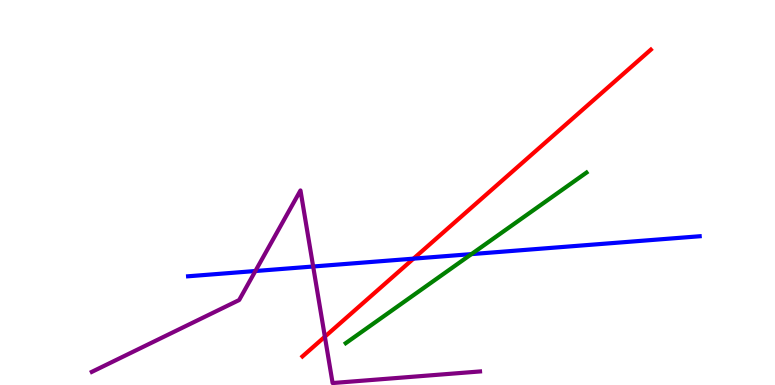[{'lines': ['blue', 'red'], 'intersections': [{'x': 5.34, 'y': 3.28}]}, {'lines': ['green', 'red'], 'intersections': []}, {'lines': ['purple', 'red'], 'intersections': [{'x': 4.19, 'y': 1.25}]}, {'lines': ['blue', 'green'], 'intersections': [{'x': 6.08, 'y': 3.4}]}, {'lines': ['blue', 'purple'], 'intersections': [{'x': 3.3, 'y': 2.96}, {'x': 4.04, 'y': 3.08}]}, {'lines': ['green', 'purple'], 'intersections': []}]